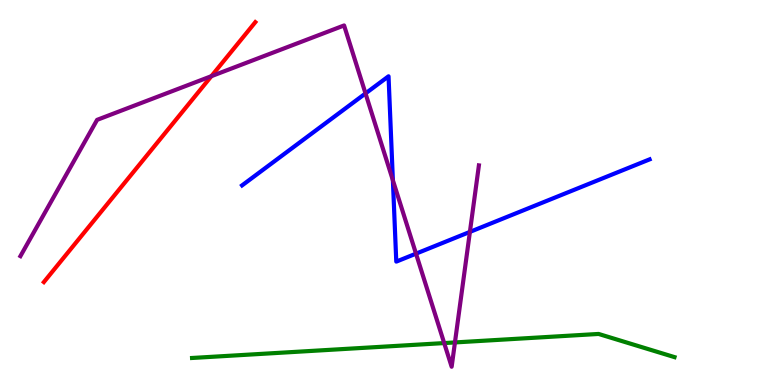[{'lines': ['blue', 'red'], 'intersections': []}, {'lines': ['green', 'red'], 'intersections': []}, {'lines': ['purple', 'red'], 'intersections': [{'x': 2.73, 'y': 8.02}]}, {'lines': ['blue', 'green'], 'intersections': []}, {'lines': ['blue', 'purple'], 'intersections': [{'x': 4.72, 'y': 7.57}, {'x': 5.07, 'y': 5.32}, {'x': 5.37, 'y': 3.41}, {'x': 6.06, 'y': 3.98}]}, {'lines': ['green', 'purple'], 'intersections': [{'x': 5.73, 'y': 1.09}, {'x': 5.87, 'y': 1.11}]}]